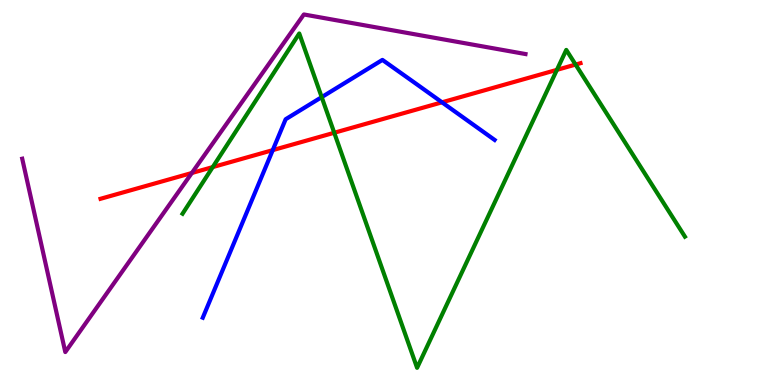[{'lines': ['blue', 'red'], 'intersections': [{'x': 3.52, 'y': 6.1}, {'x': 5.7, 'y': 7.34}]}, {'lines': ['green', 'red'], 'intersections': [{'x': 2.75, 'y': 5.66}, {'x': 4.31, 'y': 6.55}, {'x': 7.19, 'y': 8.19}, {'x': 7.43, 'y': 8.32}]}, {'lines': ['purple', 'red'], 'intersections': [{'x': 2.48, 'y': 5.51}]}, {'lines': ['blue', 'green'], 'intersections': [{'x': 4.15, 'y': 7.48}]}, {'lines': ['blue', 'purple'], 'intersections': []}, {'lines': ['green', 'purple'], 'intersections': []}]